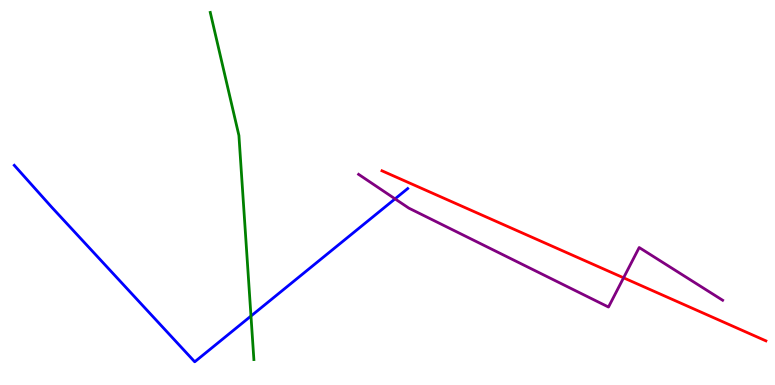[{'lines': ['blue', 'red'], 'intersections': []}, {'lines': ['green', 'red'], 'intersections': []}, {'lines': ['purple', 'red'], 'intersections': [{'x': 8.05, 'y': 2.78}]}, {'lines': ['blue', 'green'], 'intersections': [{'x': 3.24, 'y': 1.79}]}, {'lines': ['blue', 'purple'], 'intersections': [{'x': 5.1, 'y': 4.83}]}, {'lines': ['green', 'purple'], 'intersections': []}]